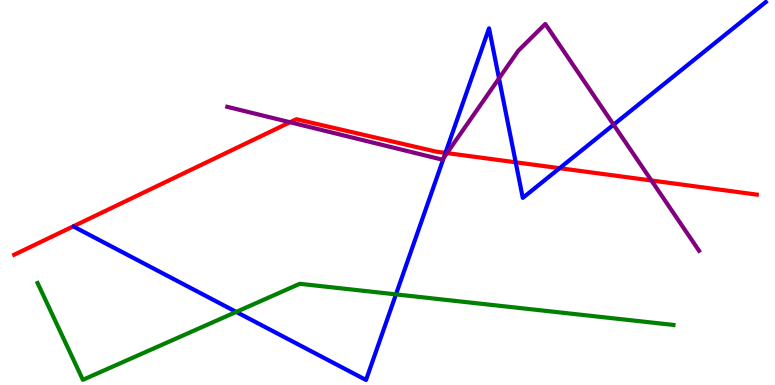[{'lines': ['blue', 'red'], 'intersections': [{'x': 5.75, 'y': 6.03}, {'x': 6.65, 'y': 5.78}, {'x': 7.22, 'y': 5.63}]}, {'lines': ['green', 'red'], 'intersections': []}, {'lines': ['purple', 'red'], 'intersections': [{'x': 3.74, 'y': 6.82}, {'x': 5.77, 'y': 6.02}, {'x': 8.41, 'y': 5.31}]}, {'lines': ['blue', 'green'], 'intersections': [{'x': 3.05, 'y': 1.9}, {'x': 5.11, 'y': 2.35}]}, {'lines': ['blue', 'purple'], 'intersections': [{'x': 5.73, 'y': 5.9}, {'x': 6.44, 'y': 7.96}, {'x': 7.92, 'y': 6.76}]}, {'lines': ['green', 'purple'], 'intersections': []}]